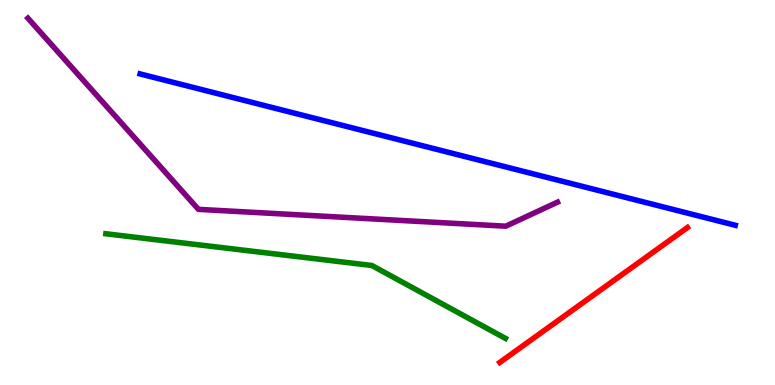[{'lines': ['blue', 'red'], 'intersections': []}, {'lines': ['green', 'red'], 'intersections': []}, {'lines': ['purple', 'red'], 'intersections': []}, {'lines': ['blue', 'green'], 'intersections': []}, {'lines': ['blue', 'purple'], 'intersections': []}, {'lines': ['green', 'purple'], 'intersections': []}]